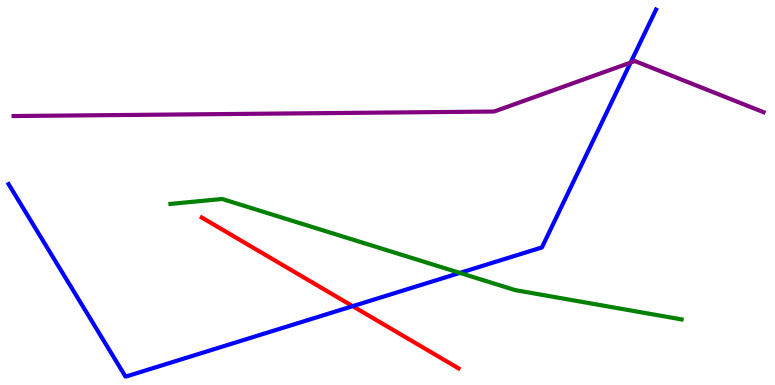[{'lines': ['blue', 'red'], 'intersections': [{'x': 4.55, 'y': 2.05}]}, {'lines': ['green', 'red'], 'intersections': []}, {'lines': ['purple', 'red'], 'intersections': []}, {'lines': ['blue', 'green'], 'intersections': [{'x': 5.93, 'y': 2.91}]}, {'lines': ['blue', 'purple'], 'intersections': [{'x': 8.14, 'y': 8.37}]}, {'lines': ['green', 'purple'], 'intersections': []}]